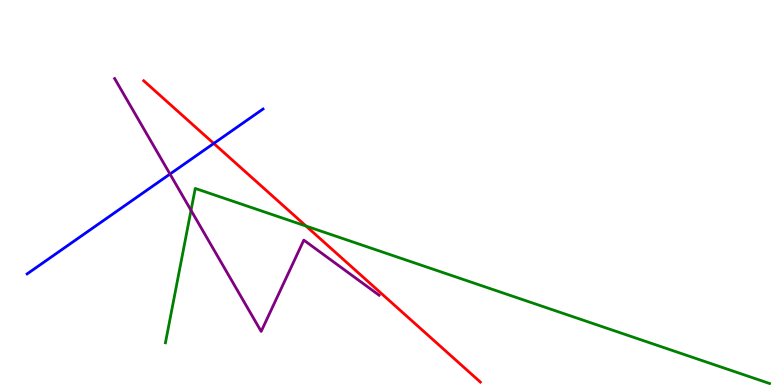[{'lines': ['blue', 'red'], 'intersections': [{'x': 2.76, 'y': 6.27}]}, {'lines': ['green', 'red'], 'intersections': [{'x': 3.95, 'y': 4.13}]}, {'lines': ['purple', 'red'], 'intersections': []}, {'lines': ['blue', 'green'], 'intersections': []}, {'lines': ['blue', 'purple'], 'intersections': [{'x': 2.19, 'y': 5.48}]}, {'lines': ['green', 'purple'], 'intersections': [{'x': 2.46, 'y': 4.54}]}]